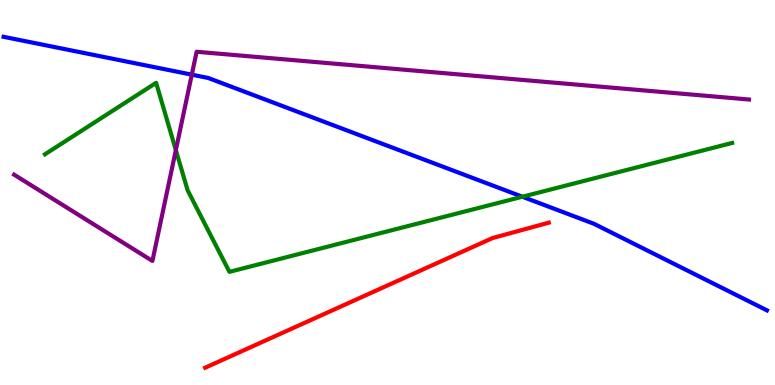[{'lines': ['blue', 'red'], 'intersections': []}, {'lines': ['green', 'red'], 'intersections': []}, {'lines': ['purple', 'red'], 'intersections': []}, {'lines': ['blue', 'green'], 'intersections': [{'x': 6.74, 'y': 4.89}]}, {'lines': ['blue', 'purple'], 'intersections': [{'x': 2.47, 'y': 8.06}]}, {'lines': ['green', 'purple'], 'intersections': [{'x': 2.27, 'y': 6.1}]}]